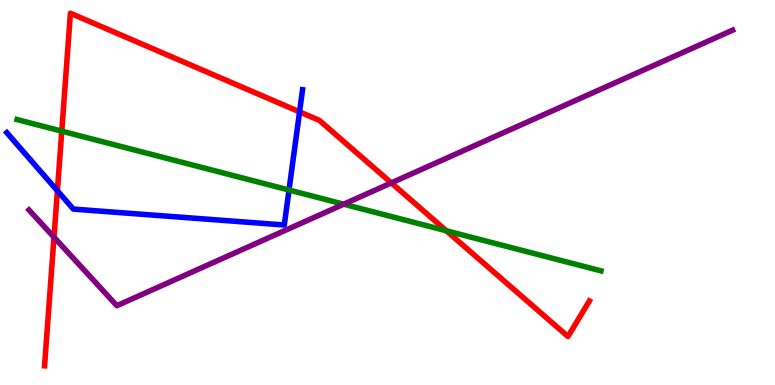[{'lines': ['blue', 'red'], 'intersections': [{'x': 0.741, 'y': 5.05}, {'x': 3.87, 'y': 7.09}]}, {'lines': ['green', 'red'], 'intersections': [{'x': 0.797, 'y': 6.59}, {'x': 5.76, 'y': 4.01}]}, {'lines': ['purple', 'red'], 'intersections': [{'x': 0.697, 'y': 3.84}, {'x': 5.05, 'y': 5.25}]}, {'lines': ['blue', 'green'], 'intersections': [{'x': 3.73, 'y': 5.06}]}, {'lines': ['blue', 'purple'], 'intersections': []}, {'lines': ['green', 'purple'], 'intersections': [{'x': 4.44, 'y': 4.7}]}]